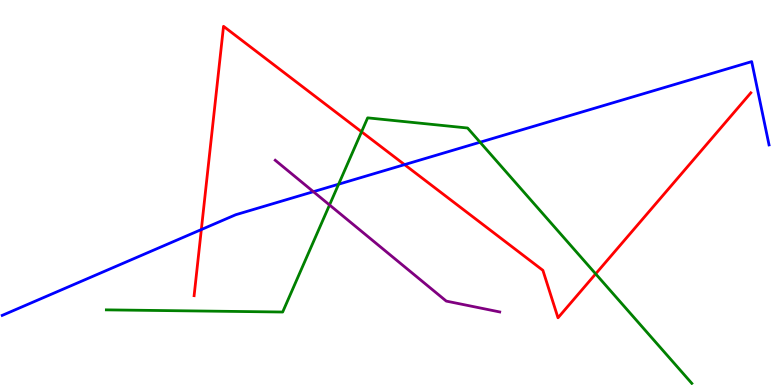[{'lines': ['blue', 'red'], 'intersections': [{'x': 2.6, 'y': 4.04}, {'x': 5.22, 'y': 5.72}]}, {'lines': ['green', 'red'], 'intersections': [{'x': 4.67, 'y': 6.58}, {'x': 7.69, 'y': 2.89}]}, {'lines': ['purple', 'red'], 'intersections': []}, {'lines': ['blue', 'green'], 'intersections': [{'x': 4.37, 'y': 5.22}, {'x': 6.19, 'y': 6.31}]}, {'lines': ['blue', 'purple'], 'intersections': [{'x': 4.04, 'y': 5.02}]}, {'lines': ['green', 'purple'], 'intersections': [{'x': 4.25, 'y': 4.68}]}]